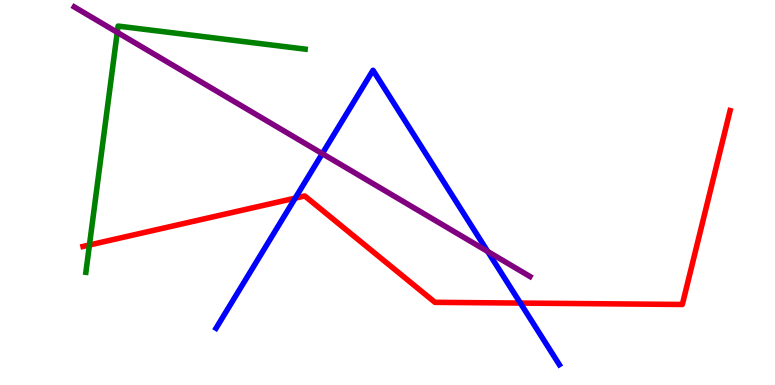[{'lines': ['blue', 'red'], 'intersections': [{'x': 3.81, 'y': 4.85}, {'x': 6.71, 'y': 2.13}]}, {'lines': ['green', 'red'], 'intersections': [{'x': 1.15, 'y': 3.64}]}, {'lines': ['purple', 'red'], 'intersections': []}, {'lines': ['blue', 'green'], 'intersections': []}, {'lines': ['blue', 'purple'], 'intersections': [{'x': 4.16, 'y': 6.01}, {'x': 6.29, 'y': 3.47}]}, {'lines': ['green', 'purple'], 'intersections': [{'x': 1.51, 'y': 9.16}]}]